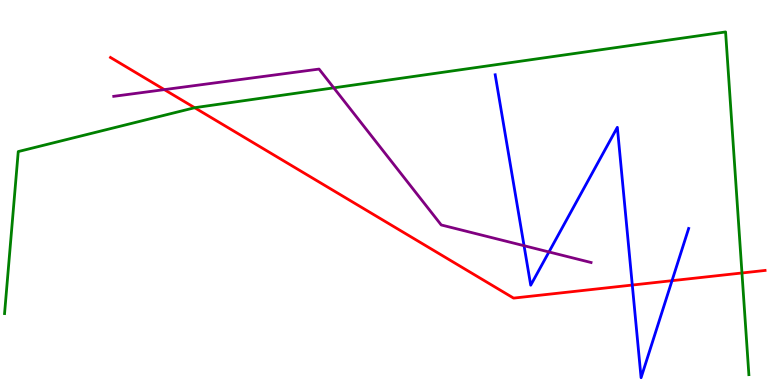[{'lines': ['blue', 'red'], 'intersections': [{'x': 8.16, 'y': 2.6}, {'x': 8.67, 'y': 2.71}]}, {'lines': ['green', 'red'], 'intersections': [{'x': 2.51, 'y': 7.2}, {'x': 9.57, 'y': 2.91}]}, {'lines': ['purple', 'red'], 'intersections': [{'x': 2.12, 'y': 7.67}]}, {'lines': ['blue', 'green'], 'intersections': []}, {'lines': ['blue', 'purple'], 'intersections': [{'x': 6.76, 'y': 3.62}, {'x': 7.08, 'y': 3.46}]}, {'lines': ['green', 'purple'], 'intersections': [{'x': 4.31, 'y': 7.72}]}]